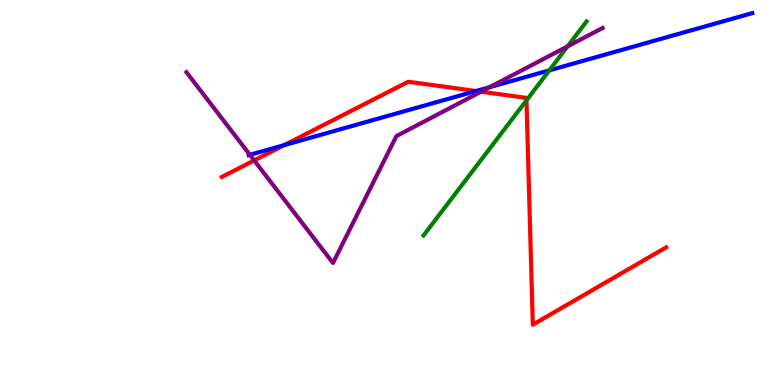[{'lines': ['blue', 'red'], 'intersections': [{'x': 3.67, 'y': 6.23}, {'x': 6.14, 'y': 7.64}]}, {'lines': ['green', 'red'], 'intersections': [{'x': 6.79, 'y': 7.39}]}, {'lines': ['purple', 'red'], 'intersections': [{'x': 3.28, 'y': 5.83}, {'x': 6.21, 'y': 7.62}]}, {'lines': ['blue', 'green'], 'intersections': [{'x': 7.09, 'y': 8.17}]}, {'lines': ['blue', 'purple'], 'intersections': [{'x': 3.22, 'y': 5.98}, {'x': 6.32, 'y': 7.74}]}, {'lines': ['green', 'purple'], 'intersections': [{'x': 7.32, 'y': 8.8}]}]